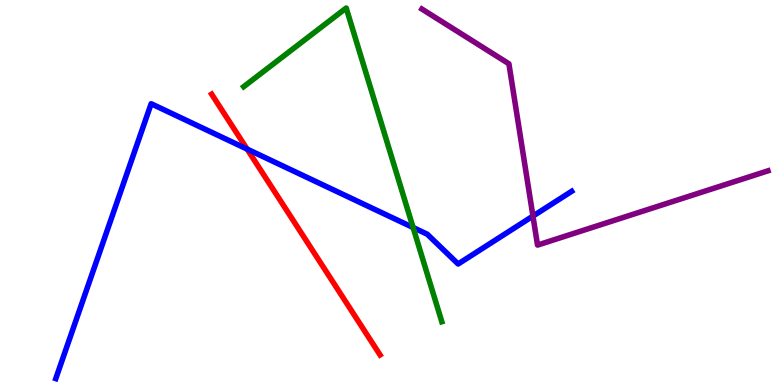[{'lines': ['blue', 'red'], 'intersections': [{'x': 3.19, 'y': 6.13}]}, {'lines': ['green', 'red'], 'intersections': []}, {'lines': ['purple', 'red'], 'intersections': []}, {'lines': ['blue', 'green'], 'intersections': [{'x': 5.33, 'y': 4.09}]}, {'lines': ['blue', 'purple'], 'intersections': [{'x': 6.88, 'y': 4.39}]}, {'lines': ['green', 'purple'], 'intersections': []}]